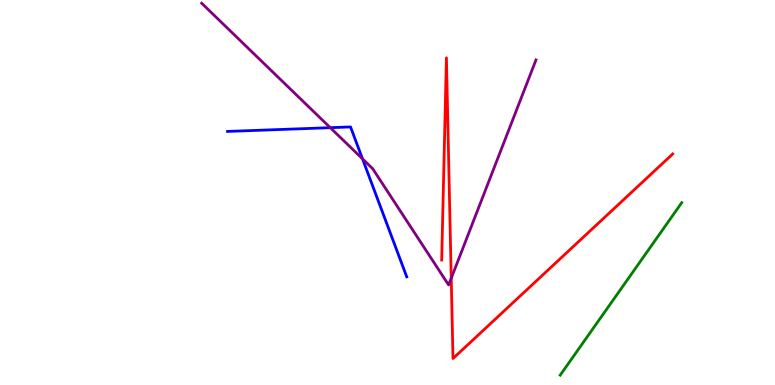[{'lines': ['blue', 'red'], 'intersections': []}, {'lines': ['green', 'red'], 'intersections': []}, {'lines': ['purple', 'red'], 'intersections': [{'x': 5.82, 'y': 2.77}]}, {'lines': ['blue', 'green'], 'intersections': []}, {'lines': ['blue', 'purple'], 'intersections': [{'x': 4.26, 'y': 6.68}, {'x': 4.68, 'y': 5.87}]}, {'lines': ['green', 'purple'], 'intersections': []}]